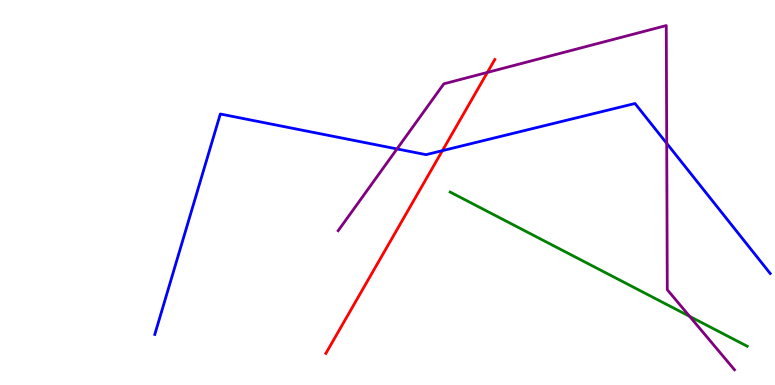[{'lines': ['blue', 'red'], 'intersections': [{'x': 5.71, 'y': 6.09}]}, {'lines': ['green', 'red'], 'intersections': []}, {'lines': ['purple', 'red'], 'intersections': [{'x': 6.29, 'y': 8.12}]}, {'lines': ['blue', 'green'], 'intersections': []}, {'lines': ['blue', 'purple'], 'intersections': [{'x': 5.12, 'y': 6.13}, {'x': 8.6, 'y': 6.28}]}, {'lines': ['green', 'purple'], 'intersections': [{'x': 8.9, 'y': 1.78}]}]